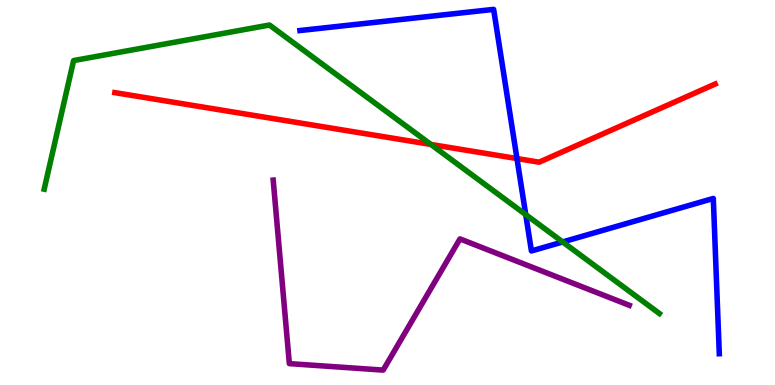[{'lines': ['blue', 'red'], 'intersections': [{'x': 6.67, 'y': 5.88}]}, {'lines': ['green', 'red'], 'intersections': [{'x': 5.56, 'y': 6.25}]}, {'lines': ['purple', 'red'], 'intersections': []}, {'lines': ['blue', 'green'], 'intersections': [{'x': 6.78, 'y': 4.43}, {'x': 7.26, 'y': 3.72}]}, {'lines': ['blue', 'purple'], 'intersections': []}, {'lines': ['green', 'purple'], 'intersections': []}]